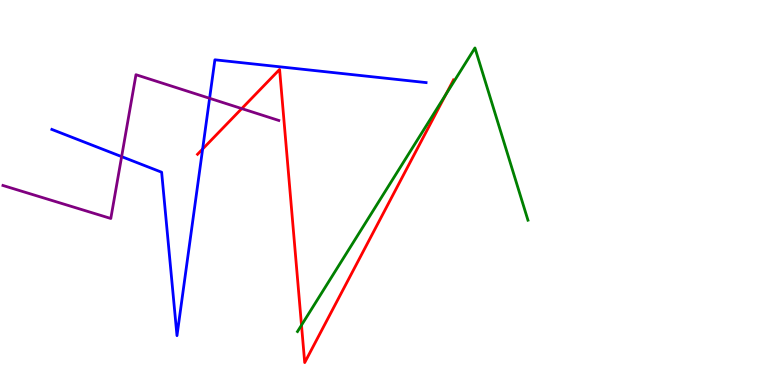[{'lines': ['blue', 'red'], 'intersections': [{'x': 2.61, 'y': 6.13}]}, {'lines': ['green', 'red'], 'intersections': [{'x': 3.89, 'y': 1.55}, {'x': 5.75, 'y': 7.55}]}, {'lines': ['purple', 'red'], 'intersections': [{'x': 3.12, 'y': 7.18}]}, {'lines': ['blue', 'green'], 'intersections': []}, {'lines': ['blue', 'purple'], 'intersections': [{'x': 1.57, 'y': 5.93}, {'x': 2.7, 'y': 7.45}]}, {'lines': ['green', 'purple'], 'intersections': []}]